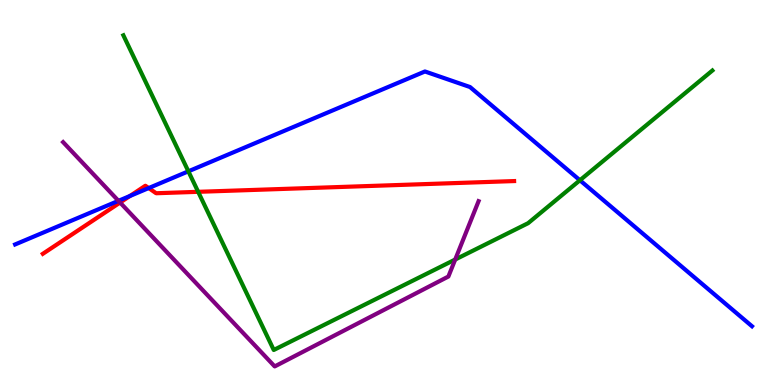[{'lines': ['blue', 'red'], 'intersections': [{'x': 1.68, 'y': 4.91}, {'x': 1.92, 'y': 5.12}]}, {'lines': ['green', 'red'], 'intersections': [{'x': 2.56, 'y': 5.02}]}, {'lines': ['purple', 'red'], 'intersections': [{'x': 1.55, 'y': 4.74}]}, {'lines': ['blue', 'green'], 'intersections': [{'x': 2.43, 'y': 5.55}, {'x': 7.48, 'y': 5.32}]}, {'lines': ['blue', 'purple'], 'intersections': [{'x': 1.53, 'y': 4.78}]}, {'lines': ['green', 'purple'], 'intersections': [{'x': 5.87, 'y': 3.26}]}]